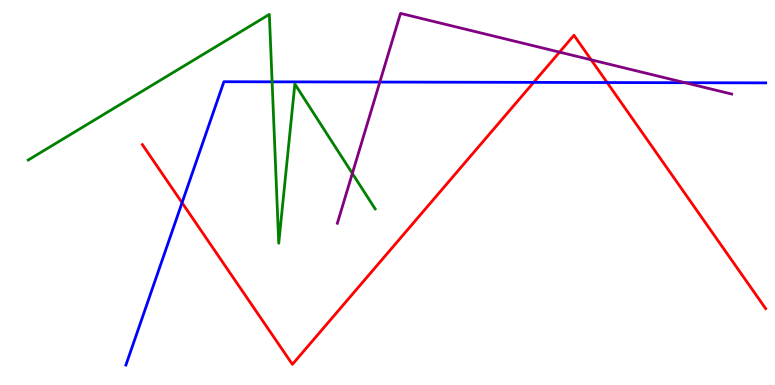[{'lines': ['blue', 'red'], 'intersections': [{'x': 2.35, 'y': 4.73}, {'x': 6.89, 'y': 7.86}, {'x': 7.83, 'y': 7.86}]}, {'lines': ['green', 'red'], 'intersections': []}, {'lines': ['purple', 'red'], 'intersections': [{'x': 7.22, 'y': 8.65}, {'x': 7.63, 'y': 8.45}]}, {'lines': ['blue', 'green'], 'intersections': [{'x': 3.51, 'y': 7.87}]}, {'lines': ['blue', 'purple'], 'intersections': [{'x': 4.9, 'y': 7.87}, {'x': 8.84, 'y': 7.85}]}, {'lines': ['green', 'purple'], 'intersections': [{'x': 4.55, 'y': 5.5}]}]